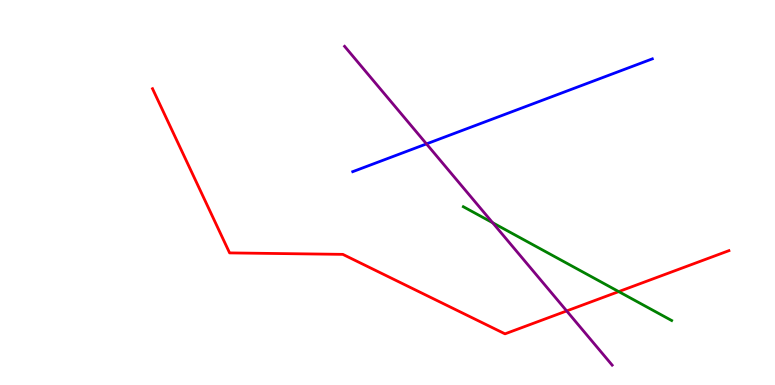[{'lines': ['blue', 'red'], 'intersections': []}, {'lines': ['green', 'red'], 'intersections': [{'x': 7.98, 'y': 2.43}]}, {'lines': ['purple', 'red'], 'intersections': [{'x': 7.31, 'y': 1.92}]}, {'lines': ['blue', 'green'], 'intersections': []}, {'lines': ['blue', 'purple'], 'intersections': [{'x': 5.5, 'y': 6.26}]}, {'lines': ['green', 'purple'], 'intersections': [{'x': 6.36, 'y': 4.21}]}]